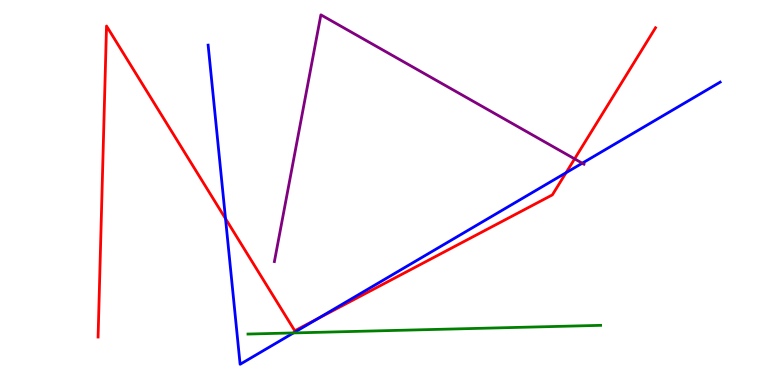[{'lines': ['blue', 'red'], 'intersections': [{'x': 2.91, 'y': 4.32}, {'x': 4.1, 'y': 1.72}, {'x': 7.3, 'y': 5.51}]}, {'lines': ['green', 'red'], 'intersections': []}, {'lines': ['purple', 'red'], 'intersections': [{'x': 7.41, 'y': 5.87}]}, {'lines': ['blue', 'green'], 'intersections': [{'x': 3.79, 'y': 1.35}]}, {'lines': ['blue', 'purple'], 'intersections': [{'x': 7.51, 'y': 5.76}]}, {'lines': ['green', 'purple'], 'intersections': []}]